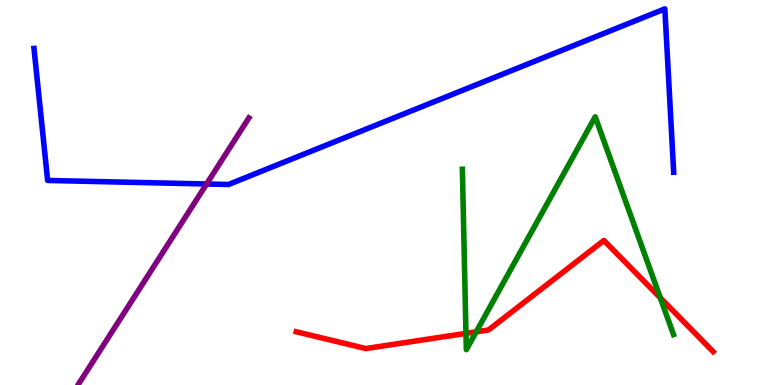[{'lines': ['blue', 'red'], 'intersections': []}, {'lines': ['green', 'red'], 'intersections': [{'x': 6.01, 'y': 1.34}, {'x': 6.14, 'y': 1.38}, {'x': 8.52, 'y': 2.26}]}, {'lines': ['purple', 'red'], 'intersections': []}, {'lines': ['blue', 'green'], 'intersections': []}, {'lines': ['blue', 'purple'], 'intersections': [{'x': 2.67, 'y': 5.22}]}, {'lines': ['green', 'purple'], 'intersections': []}]